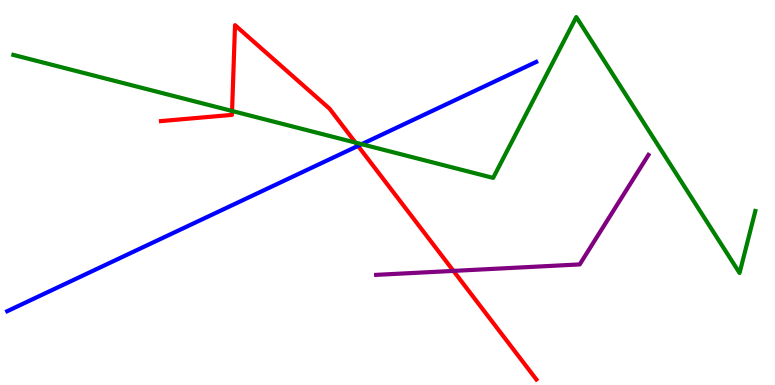[{'lines': ['blue', 'red'], 'intersections': [{'x': 4.62, 'y': 6.21}]}, {'lines': ['green', 'red'], 'intersections': [{'x': 2.99, 'y': 7.12}, {'x': 4.59, 'y': 6.3}]}, {'lines': ['purple', 'red'], 'intersections': [{'x': 5.85, 'y': 2.96}]}, {'lines': ['blue', 'green'], 'intersections': [{'x': 4.67, 'y': 6.25}]}, {'lines': ['blue', 'purple'], 'intersections': []}, {'lines': ['green', 'purple'], 'intersections': []}]